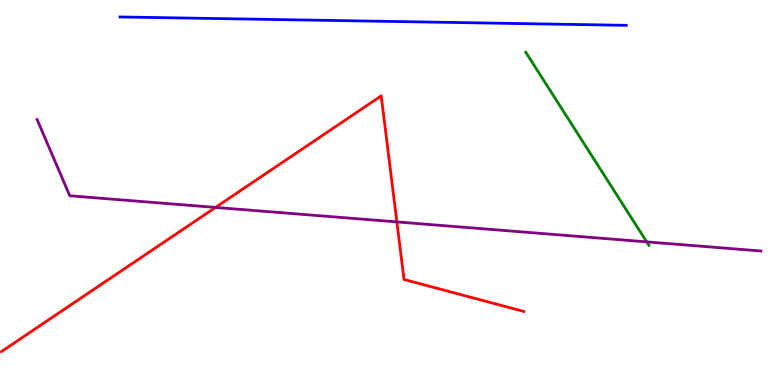[{'lines': ['blue', 'red'], 'intersections': []}, {'lines': ['green', 'red'], 'intersections': []}, {'lines': ['purple', 'red'], 'intersections': [{'x': 2.78, 'y': 4.61}, {'x': 5.12, 'y': 4.24}]}, {'lines': ['blue', 'green'], 'intersections': []}, {'lines': ['blue', 'purple'], 'intersections': []}, {'lines': ['green', 'purple'], 'intersections': [{'x': 8.34, 'y': 3.72}]}]